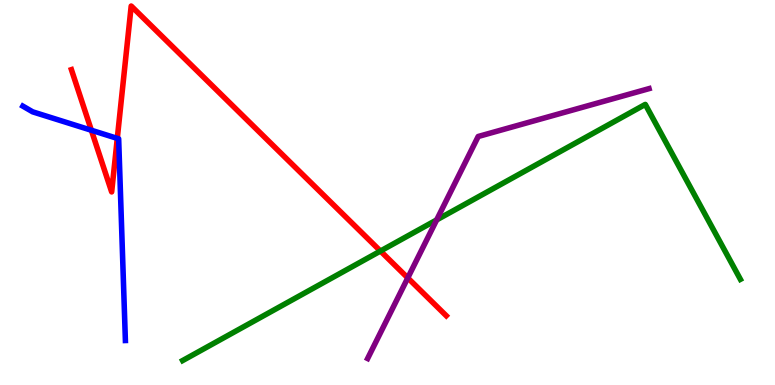[{'lines': ['blue', 'red'], 'intersections': [{'x': 1.18, 'y': 6.62}, {'x': 1.51, 'y': 6.41}]}, {'lines': ['green', 'red'], 'intersections': [{'x': 4.91, 'y': 3.48}]}, {'lines': ['purple', 'red'], 'intersections': [{'x': 5.26, 'y': 2.78}]}, {'lines': ['blue', 'green'], 'intersections': []}, {'lines': ['blue', 'purple'], 'intersections': []}, {'lines': ['green', 'purple'], 'intersections': [{'x': 5.63, 'y': 4.29}]}]